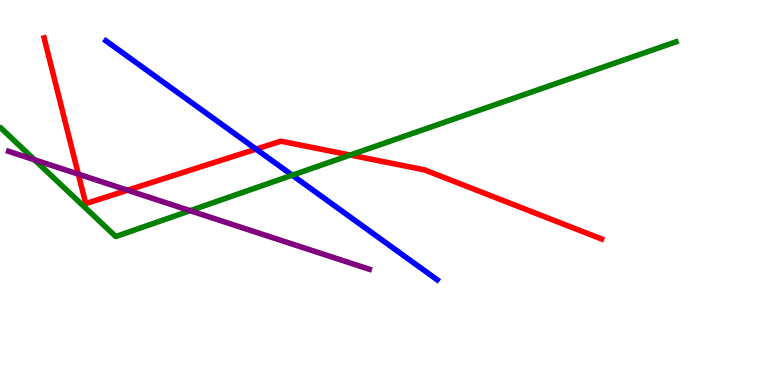[{'lines': ['blue', 'red'], 'intersections': [{'x': 3.3, 'y': 6.13}]}, {'lines': ['green', 'red'], 'intersections': [{'x': 4.52, 'y': 5.97}]}, {'lines': ['purple', 'red'], 'intersections': [{'x': 1.01, 'y': 5.48}, {'x': 1.65, 'y': 5.06}]}, {'lines': ['blue', 'green'], 'intersections': [{'x': 3.77, 'y': 5.45}]}, {'lines': ['blue', 'purple'], 'intersections': []}, {'lines': ['green', 'purple'], 'intersections': [{'x': 0.446, 'y': 5.85}, {'x': 2.45, 'y': 4.53}]}]